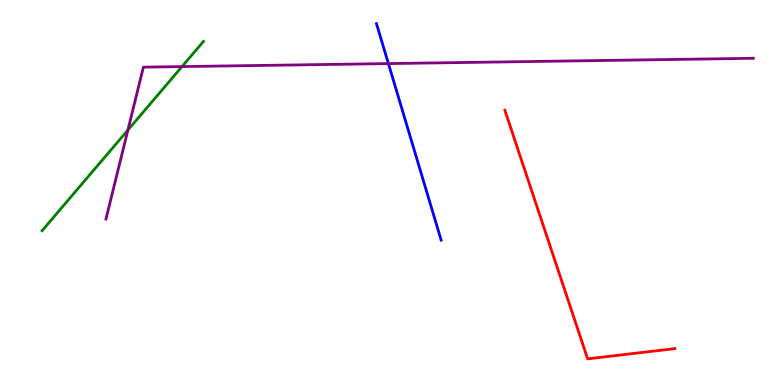[{'lines': ['blue', 'red'], 'intersections': []}, {'lines': ['green', 'red'], 'intersections': []}, {'lines': ['purple', 'red'], 'intersections': []}, {'lines': ['blue', 'green'], 'intersections': []}, {'lines': ['blue', 'purple'], 'intersections': [{'x': 5.01, 'y': 8.35}]}, {'lines': ['green', 'purple'], 'intersections': [{'x': 1.65, 'y': 6.62}, {'x': 2.35, 'y': 8.27}]}]